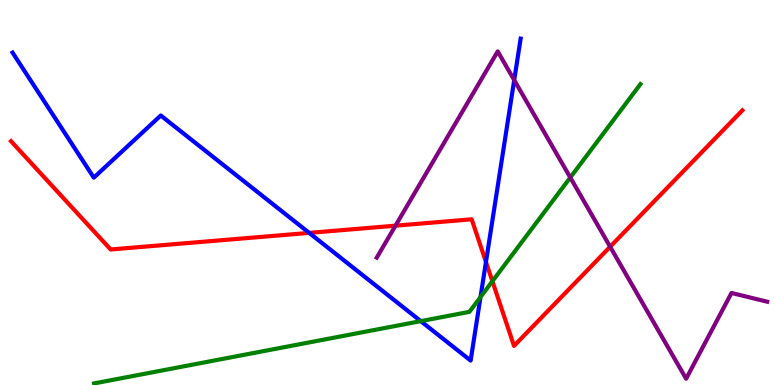[{'lines': ['blue', 'red'], 'intersections': [{'x': 3.99, 'y': 3.95}, {'x': 6.27, 'y': 3.2}]}, {'lines': ['green', 'red'], 'intersections': [{'x': 6.35, 'y': 2.7}]}, {'lines': ['purple', 'red'], 'intersections': [{'x': 5.1, 'y': 4.14}, {'x': 7.87, 'y': 3.59}]}, {'lines': ['blue', 'green'], 'intersections': [{'x': 5.43, 'y': 1.66}, {'x': 6.2, 'y': 2.28}]}, {'lines': ['blue', 'purple'], 'intersections': [{'x': 6.63, 'y': 7.92}]}, {'lines': ['green', 'purple'], 'intersections': [{'x': 7.36, 'y': 5.39}]}]